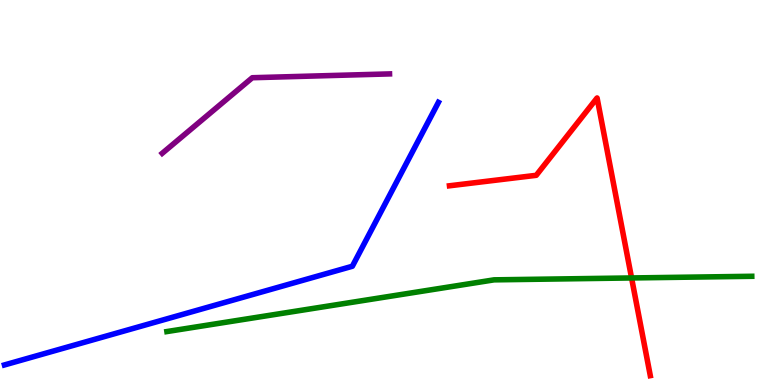[{'lines': ['blue', 'red'], 'intersections': []}, {'lines': ['green', 'red'], 'intersections': [{'x': 8.15, 'y': 2.78}]}, {'lines': ['purple', 'red'], 'intersections': []}, {'lines': ['blue', 'green'], 'intersections': []}, {'lines': ['blue', 'purple'], 'intersections': []}, {'lines': ['green', 'purple'], 'intersections': []}]